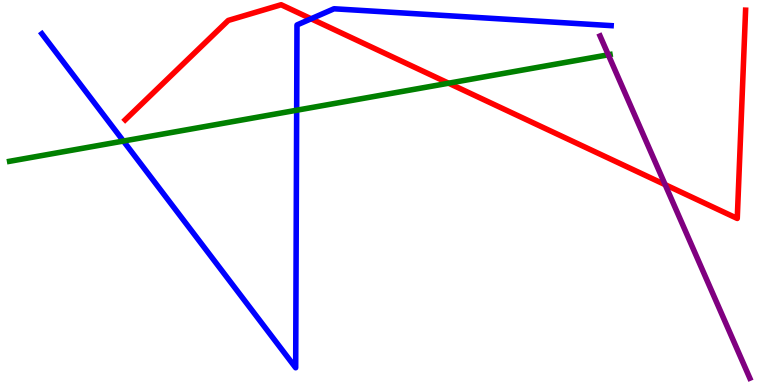[{'lines': ['blue', 'red'], 'intersections': [{'x': 4.01, 'y': 9.51}]}, {'lines': ['green', 'red'], 'intersections': [{'x': 5.79, 'y': 7.84}]}, {'lines': ['purple', 'red'], 'intersections': [{'x': 8.58, 'y': 5.2}]}, {'lines': ['blue', 'green'], 'intersections': [{'x': 1.59, 'y': 6.34}, {'x': 3.83, 'y': 7.14}]}, {'lines': ['blue', 'purple'], 'intersections': []}, {'lines': ['green', 'purple'], 'intersections': [{'x': 7.85, 'y': 8.58}]}]